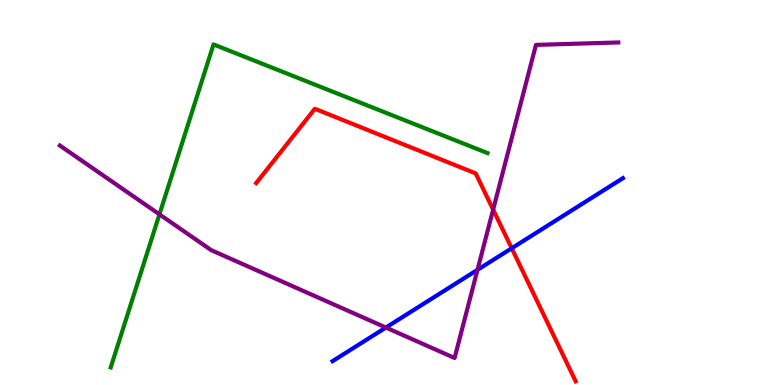[{'lines': ['blue', 'red'], 'intersections': [{'x': 6.6, 'y': 3.55}]}, {'lines': ['green', 'red'], 'intersections': []}, {'lines': ['purple', 'red'], 'intersections': [{'x': 6.36, 'y': 4.56}]}, {'lines': ['blue', 'green'], 'intersections': []}, {'lines': ['blue', 'purple'], 'intersections': [{'x': 4.98, 'y': 1.49}, {'x': 6.16, 'y': 2.99}]}, {'lines': ['green', 'purple'], 'intersections': [{'x': 2.06, 'y': 4.43}]}]